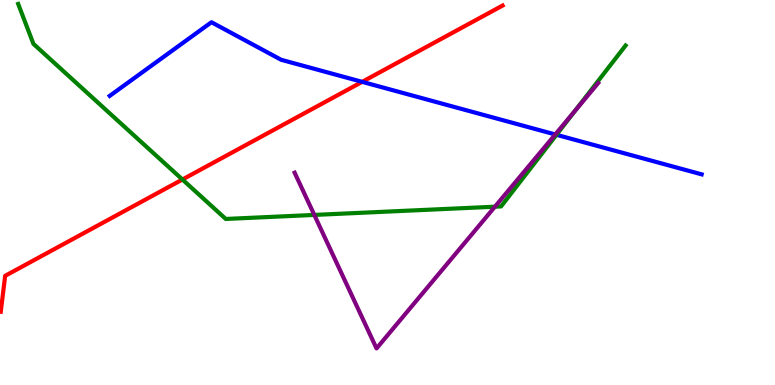[{'lines': ['blue', 'red'], 'intersections': [{'x': 4.67, 'y': 7.87}]}, {'lines': ['green', 'red'], 'intersections': [{'x': 2.35, 'y': 5.34}]}, {'lines': ['purple', 'red'], 'intersections': []}, {'lines': ['blue', 'green'], 'intersections': [{'x': 7.18, 'y': 6.5}]}, {'lines': ['blue', 'purple'], 'intersections': [{'x': 7.16, 'y': 6.51}]}, {'lines': ['green', 'purple'], 'intersections': [{'x': 4.06, 'y': 4.42}, {'x': 6.39, 'y': 4.63}, {'x': 7.42, 'y': 7.13}]}]